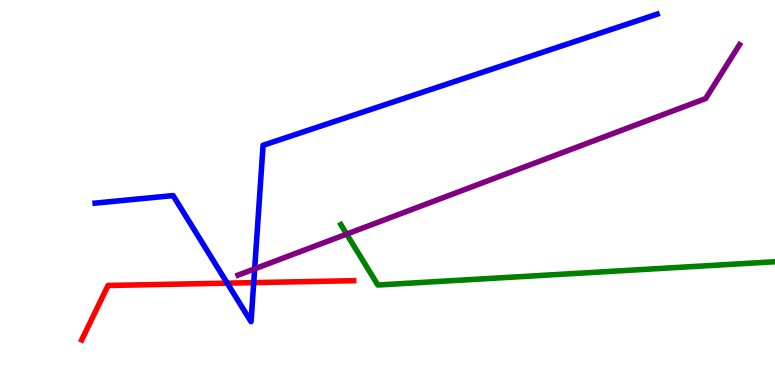[{'lines': ['blue', 'red'], 'intersections': [{'x': 2.93, 'y': 2.65}, {'x': 3.27, 'y': 2.66}]}, {'lines': ['green', 'red'], 'intersections': []}, {'lines': ['purple', 'red'], 'intersections': []}, {'lines': ['blue', 'green'], 'intersections': []}, {'lines': ['blue', 'purple'], 'intersections': [{'x': 3.29, 'y': 3.02}]}, {'lines': ['green', 'purple'], 'intersections': [{'x': 4.47, 'y': 3.92}]}]